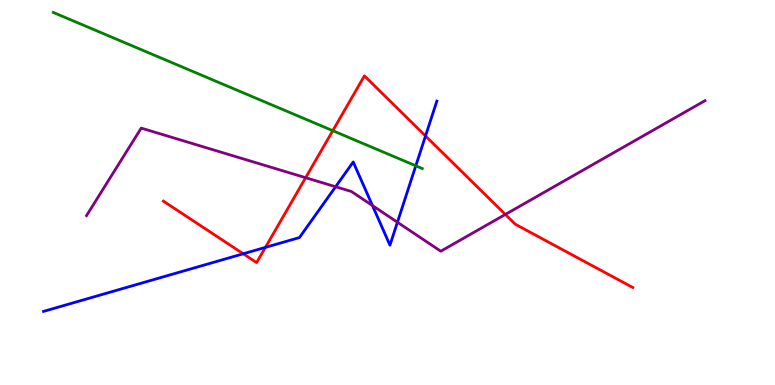[{'lines': ['blue', 'red'], 'intersections': [{'x': 3.14, 'y': 3.41}, {'x': 3.42, 'y': 3.57}, {'x': 5.49, 'y': 6.47}]}, {'lines': ['green', 'red'], 'intersections': [{'x': 4.29, 'y': 6.61}]}, {'lines': ['purple', 'red'], 'intersections': [{'x': 3.94, 'y': 5.38}, {'x': 6.52, 'y': 4.43}]}, {'lines': ['blue', 'green'], 'intersections': [{'x': 5.37, 'y': 5.69}]}, {'lines': ['blue', 'purple'], 'intersections': [{'x': 4.33, 'y': 5.15}, {'x': 4.81, 'y': 4.66}, {'x': 5.13, 'y': 4.23}]}, {'lines': ['green', 'purple'], 'intersections': []}]